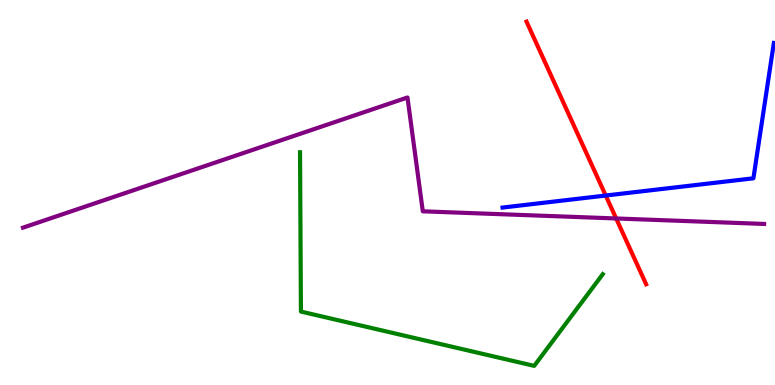[{'lines': ['blue', 'red'], 'intersections': [{'x': 7.82, 'y': 4.92}]}, {'lines': ['green', 'red'], 'intersections': []}, {'lines': ['purple', 'red'], 'intersections': [{'x': 7.95, 'y': 4.33}]}, {'lines': ['blue', 'green'], 'intersections': []}, {'lines': ['blue', 'purple'], 'intersections': []}, {'lines': ['green', 'purple'], 'intersections': []}]